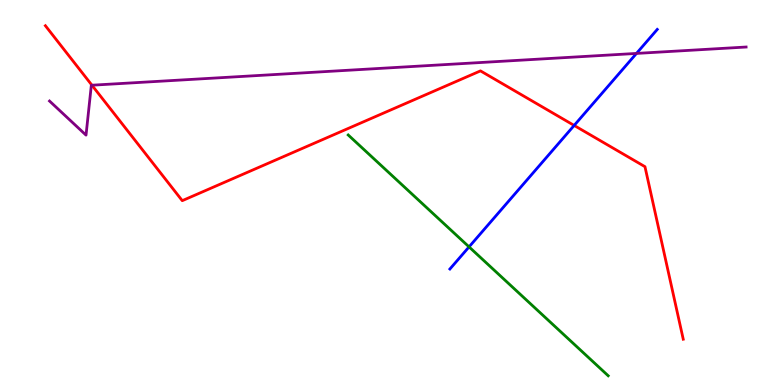[{'lines': ['blue', 'red'], 'intersections': [{'x': 7.41, 'y': 6.74}]}, {'lines': ['green', 'red'], 'intersections': []}, {'lines': ['purple', 'red'], 'intersections': [{'x': 1.19, 'y': 7.79}]}, {'lines': ['blue', 'green'], 'intersections': [{'x': 6.05, 'y': 3.59}]}, {'lines': ['blue', 'purple'], 'intersections': [{'x': 8.21, 'y': 8.61}]}, {'lines': ['green', 'purple'], 'intersections': []}]